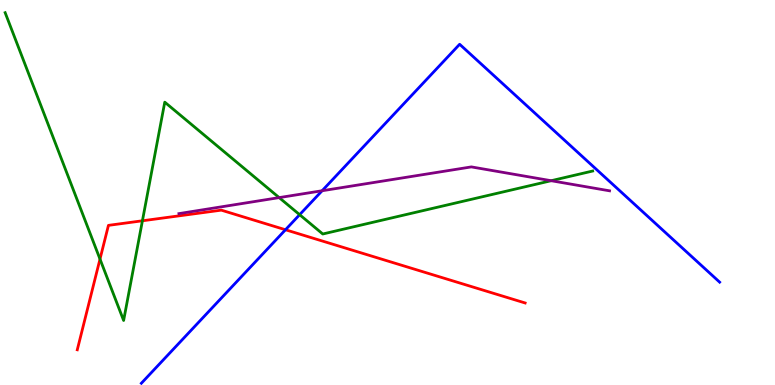[{'lines': ['blue', 'red'], 'intersections': [{'x': 3.68, 'y': 4.03}]}, {'lines': ['green', 'red'], 'intersections': [{'x': 1.29, 'y': 3.27}, {'x': 1.84, 'y': 4.27}]}, {'lines': ['purple', 'red'], 'intersections': []}, {'lines': ['blue', 'green'], 'intersections': [{'x': 3.87, 'y': 4.42}]}, {'lines': ['blue', 'purple'], 'intersections': [{'x': 4.16, 'y': 5.05}]}, {'lines': ['green', 'purple'], 'intersections': [{'x': 3.6, 'y': 4.87}, {'x': 7.11, 'y': 5.31}]}]